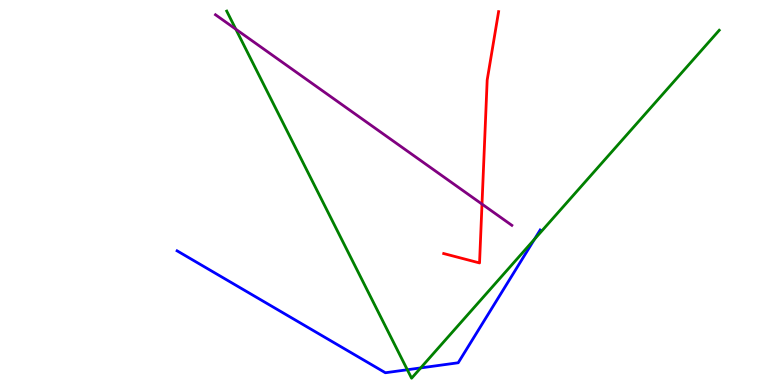[{'lines': ['blue', 'red'], 'intersections': []}, {'lines': ['green', 'red'], 'intersections': []}, {'lines': ['purple', 'red'], 'intersections': [{'x': 6.22, 'y': 4.7}]}, {'lines': ['blue', 'green'], 'intersections': [{'x': 5.26, 'y': 0.396}, {'x': 5.43, 'y': 0.444}, {'x': 6.9, 'y': 3.79}]}, {'lines': ['blue', 'purple'], 'intersections': []}, {'lines': ['green', 'purple'], 'intersections': [{'x': 3.04, 'y': 9.24}]}]